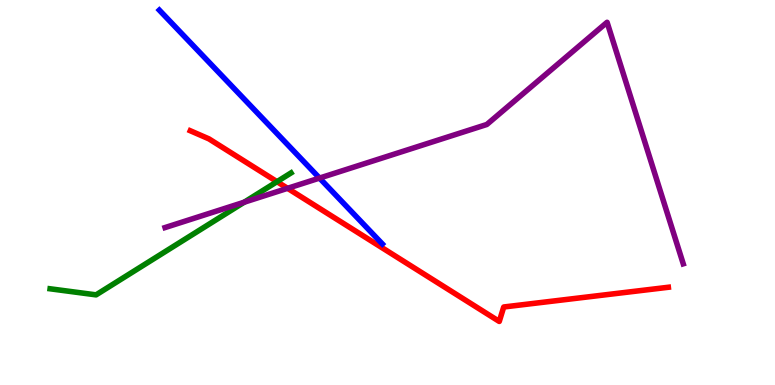[{'lines': ['blue', 'red'], 'intersections': []}, {'lines': ['green', 'red'], 'intersections': [{'x': 3.57, 'y': 5.28}]}, {'lines': ['purple', 'red'], 'intersections': [{'x': 3.71, 'y': 5.11}]}, {'lines': ['blue', 'green'], 'intersections': []}, {'lines': ['blue', 'purple'], 'intersections': [{'x': 4.12, 'y': 5.37}]}, {'lines': ['green', 'purple'], 'intersections': [{'x': 3.15, 'y': 4.75}]}]